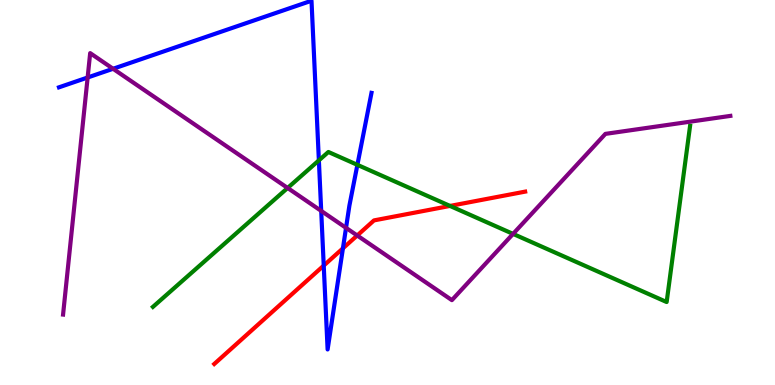[{'lines': ['blue', 'red'], 'intersections': [{'x': 4.18, 'y': 3.1}, {'x': 4.42, 'y': 3.55}]}, {'lines': ['green', 'red'], 'intersections': [{'x': 5.81, 'y': 4.65}]}, {'lines': ['purple', 'red'], 'intersections': [{'x': 4.61, 'y': 3.88}]}, {'lines': ['blue', 'green'], 'intersections': [{'x': 4.11, 'y': 5.83}, {'x': 4.61, 'y': 5.72}]}, {'lines': ['blue', 'purple'], 'intersections': [{'x': 1.13, 'y': 7.99}, {'x': 1.46, 'y': 8.21}, {'x': 4.14, 'y': 4.52}, {'x': 4.46, 'y': 4.08}]}, {'lines': ['green', 'purple'], 'intersections': [{'x': 3.71, 'y': 5.12}, {'x': 6.62, 'y': 3.92}]}]